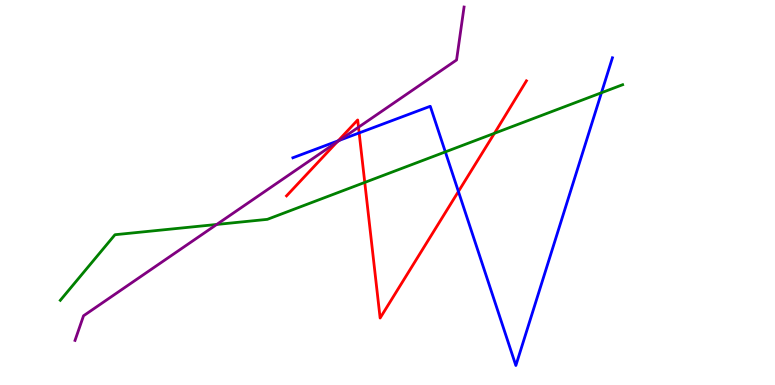[{'lines': ['blue', 'red'], 'intersections': [{'x': 4.36, 'y': 6.34}, {'x': 4.63, 'y': 6.55}, {'x': 5.92, 'y': 5.03}]}, {'lines': ['green', 'red'], 'intersections': [{'x': 4.71, 'y': 5.26}, {'x': 6.38, 'y': 6.54}]}, {'lines': ['purple', 'red'], 'intersections': [{'x': 4.35, 'y': 6.32}, {'x': 4.63, 'y': 6.7}]}, {'lines': ['blue', 'green'], 'intersections': [{'x': 5.75, 'y': 6.05}, {'x': 7.76, 'y': 7.59}]}, {'lines': ['blue', 'purple'], 'intersections': [{'x': 4.38, 'y': 6.35}]}, {'lines': ['green', 'purple'], 'intersections': [{'x': 2.8, 'y': 4.17}]}]